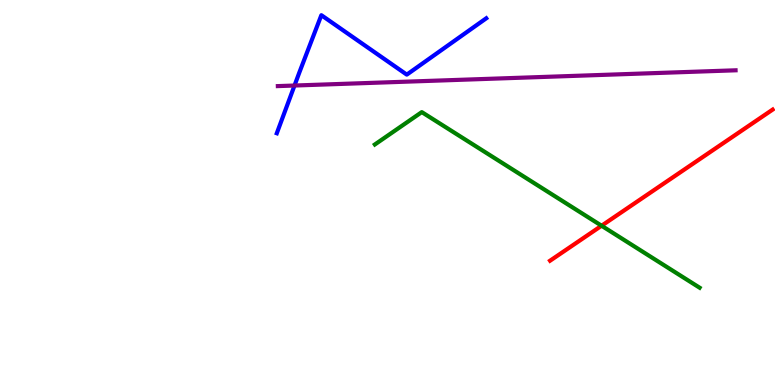[{'lines': ['blue', 'red'], 'intersections': []}, {'lines': ['green', 'red'], 'intersections': [{'x': 7.76, 'y': 4.14}]}, {'lines': ['purple', 'red'], 'intersections': []}, {'lines': ['blue', 'green'], 'intersections': []}, {'lines': ['blue', 'purple'], 'intersections': [{'x': 3.8, 'y': 7.78}]}, {'lines': ['green', 'purple'], 'intersections': []}]